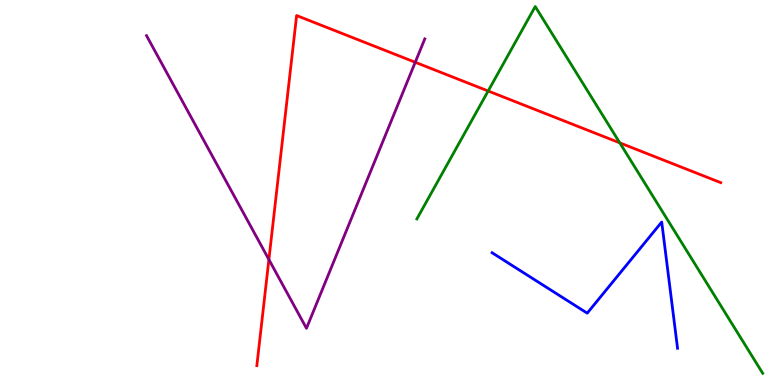[{'lines': ['blue', 'red'], 'intersections': []}, {'lines': ['green', 'red'], 'intersections': [{'x': 6.3, 'y': 7.64}, {'x': 8.0, 'y': 6.29}]}, {'lines': ['purple', 'red'], 'intersections': [{'x': 3.47, 'y': 3.26}, {'x': 5.36, 'y': 8.38}]}, {'lines': ['blue', 'green'], 'intersections': []}, {'lines': ['blue', 'purple'], 'intersections': []}, {'lines': ['green', 'purple'], 'intersections': []}]